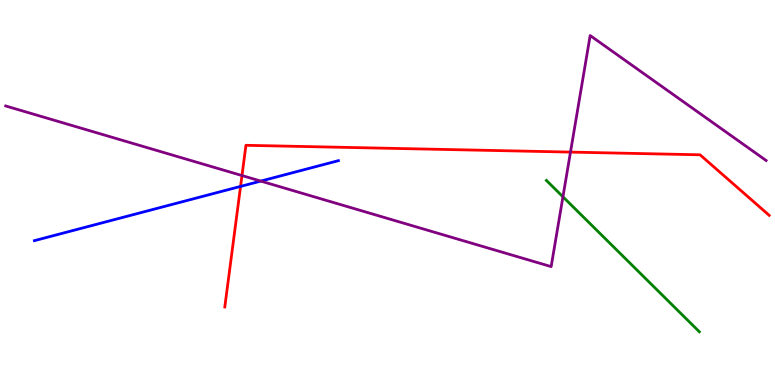[{'lines': ['blue', 'red'], 'intersections': [{'x': 3.1, 'y': 5.16}]}, {'lines': ['green', 'red'], 'intersections': []}, {'lines': ['purple', 'red'], 'intersections': [{'x': 3.12, 'y': 5.44}, {'x': 7.36, 'y': 6.05}]}, {'lines': ['blue', 'green'], 'intersections': []}, {'lines': ['blue', 'purple'], 'intersections': [{'x': 3.36, 'y': 5.3}]}, {'lines': ['green', 'purple'], 'intersections': [{'x': 7.26, 'y': 4.89}]}]